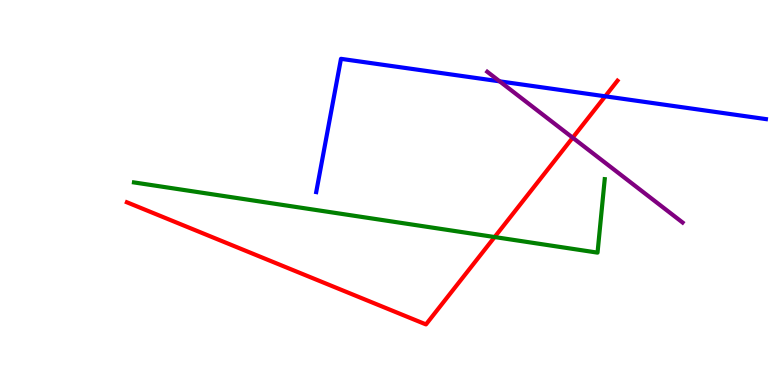[{'lines': ['blue', 'red'], 'intersections': [{'x': 7.81, 'y': 7.5}]}, {'lines': ['green', 'red'], 'intersections': [{'x': 6.38, 'y': 3.84}]}, {'lines': ['purple', 'red'], 'intersections': [{'x': 7.39, 'y': 6.42}]}, {'lines': ['blue', 'green'], 'intersections': []}, {'lines': ['blue', 'purple'], 'intersections': [{'x': 6.45, 'y': 7.89}]}, {'lines': ['green', 'purple'], 'intersections': []}]